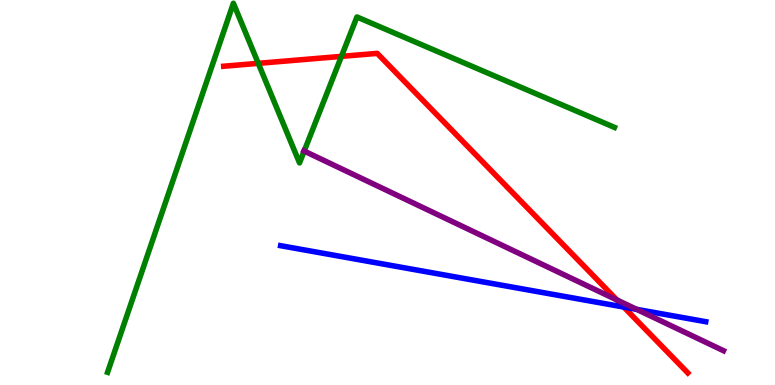[{'lines': ['blue', 'red'], 'intersections': [{'x': 8.05, 'y': 2.02}]}, {'lines': ['green', 'red'], 'intersections': [{'x': 3.33, 'y': 8.35}, {'x': 4.41, 'y': 8.54}]}, {'lines': ['purple', 'red'], 'intersections': [{'x': 7.96, 'y': 2.21}]}, {'lines': ['blue', 'green'], 'intersections': []}, {'lines': ['blue', 'purple'], 'intersections': [{'x': 8.21, 'y': 1.97}]}, {'lines': ['green', 'purple'], 'intersections': [{'x': 3.93, 'y': 6.08}]}]